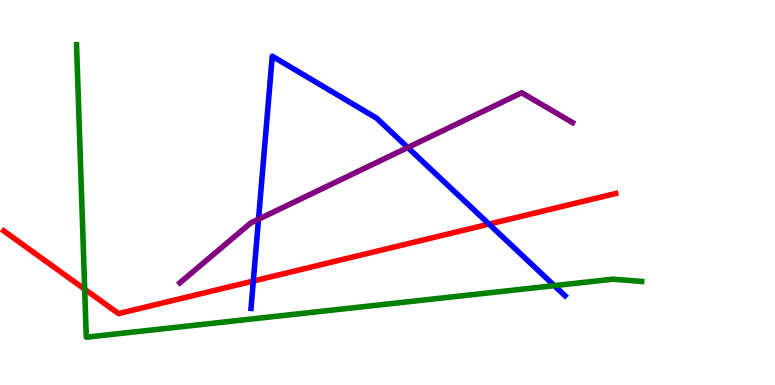[{'lines': ['blue', 'red'], 'intersections': [{'x': 3.27, 'y': 2.7}, {'x': 6.31, 'y': 4.18}]}, {'lines': ['green', 'red'], 'intersections': [{'x': 1.09, 'y': 2.49}]}, {'lines': ['purple', 'red'], 'intersections': []}, {'lines': ['blue', 'green'], 'intersections': [{'x': 7.15, 'y': 2.58}]}, {'lines': ['blue', 'purple'], 'intersections': [{'x': 3.34, 'y': 4.31}, {'x': 5.26, 'y': 6.17}]}, {'lines': ['green', 'purple'], 'intersections': []}]